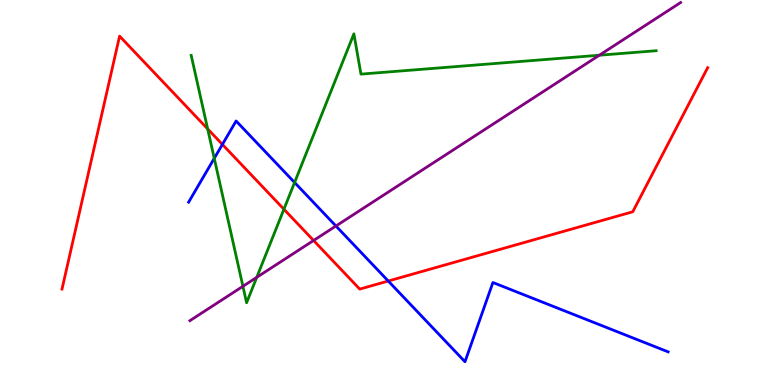[{'lines': ['blue', 'red'], 'intersections': [{'x': 2.87, 'y': 6.25}, {'x': 5.01, 'y': 2.7}]}, {'lines': ['green', 'red'], 'intersections': [{'x': 2.68, 'y': 6.65}, {'x': 3.66, 'y': 4.57}]}, {'lines': ['purple', 'red'], 'intersections': [{'x': 4.05, 'y': 3.75}]}, {'lines': ['blue', 'green'], 'intersections': [{'x': 2.76, 'y': 5.89}, {'x': 3.8, 'y': 5.26}]}, {'lines': ['blue', 'purple'], 'intersections': [{'x': 4.33, 'y': 4.13}]}, {'lines': ['green', 'purple'], 'intersections': [{'x': 3.13, 'y': 2.56}, {'x': 3.31, 'y': 2.8}, {'x': 7.73, 'y': 8.57}]}]